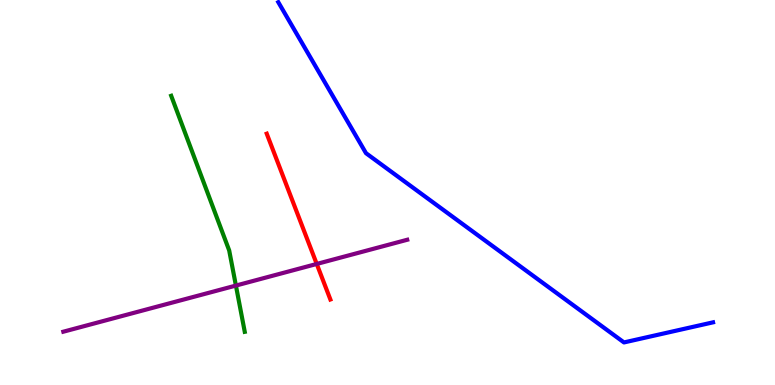[{'lines': ['blue', 'red'], 'intersections': []}, {'lines': ['green', 'red'], 'intersections': []}, {'lines': ['purple', 'red'], 'intersections': [{'x': 4.09, 'y': 3.14}]}, {'lines': ['blue', 'green'], 'intersections': []}, {'lines': ['blue', 'purple'], 'intersections': []}, {'lines': ['green', 'purple'], 'intersections': [{'x': 3.04, 'y': 2.58}]}]